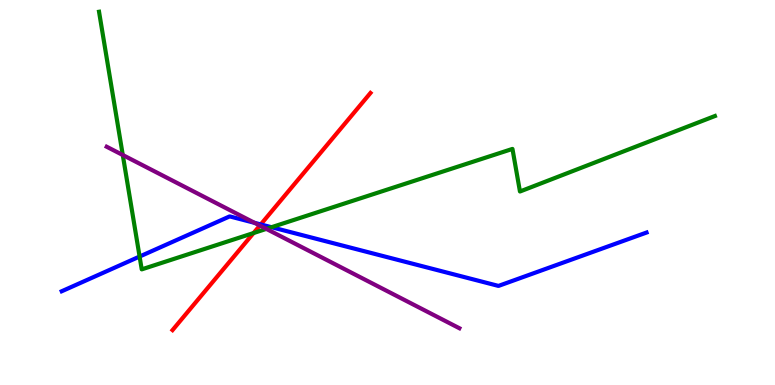[{'lines': ['blue', 'red'], 'intersections': [{'x': 3.36, 'y': 4.17}]}, {'lines': ['green', 'red'], 'intersections': [{'x': 3.27, 'y': 3.95}]}, {'lines': ['purple', 'red'], 'intersections': [{'x': 3.35, 'y': 4.14}]}, {'lines': ['blue', 'green'], 'intersections': [{'x': 1.8, 'y': 3.34}, {'x': 3.5, 'y': 4.1}]}, {'lines': ['blue', 'purple'], 'intersections': [{'x': 3.28, 'y': 4.21}]}, {'lines': ['green', 'purple'], 'intersections': [{'x': 1.58, 'y': 5.97}, {'x': 3.44, 'y': 4.05}]}]